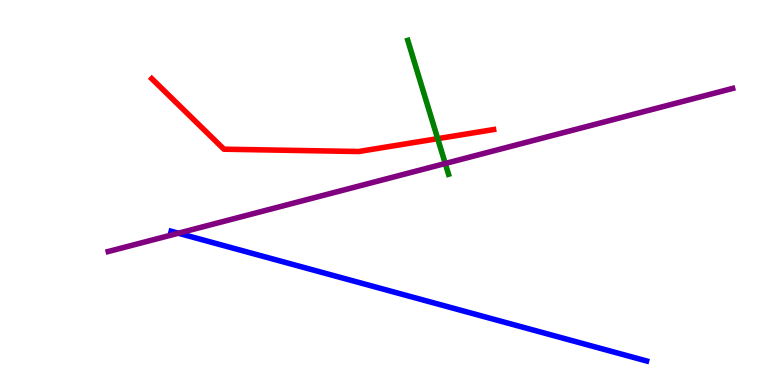[{'lines': ['blue', 'red'], 'intersections': []}, {'lines': ['green', 'red'], 'intersections': [{'x': 5.65, 'y': 6.4}]}, {'lines': ['purple', 'red'], 'intersections': []}, {'lines': ['blue', 'green'], 'intersections': []}, {'lines': ['blue', 'purple'], 'intersections': [{'x': 2.3, 'y': 3.94}]}, {'lines': ['green', 'purple'], 'intersections': [{'x': 5.75, 'y': 5.75}]}]